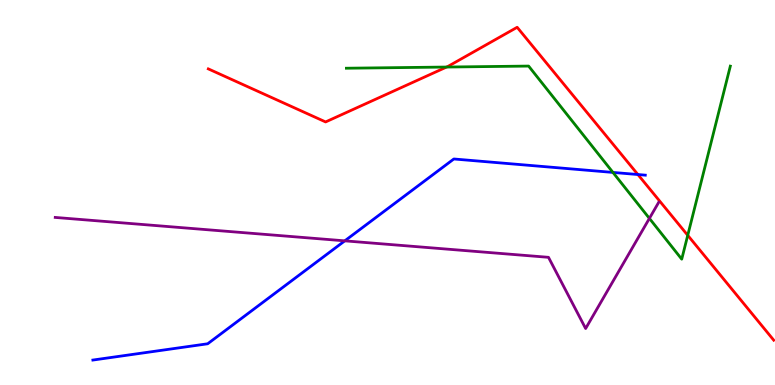[{'lines': ['blue', 'red'], 'intersections': [{'x': 8.23, 'y': 5.47}]}, {'lines': ['green', 'red'], 'intersections': [{'x': 5.76, 'y': 8.26}, {'x': 8.87, 'y': 3.89}]}, {'lines': ['purple', 'red'], 'intersections': []}, {'lines': ['blue', 'green'], 'intersections': [{'x': 7.91, 'y': 5.52}]}, {'lines': ['blue', 'purple'], 'intersections': [{'x': 4.45, 'y': 3.74}]}, {'lines': ['green', 'purple'], 'intersections': [{'x': 8.38, 'y': 4.33}]}]